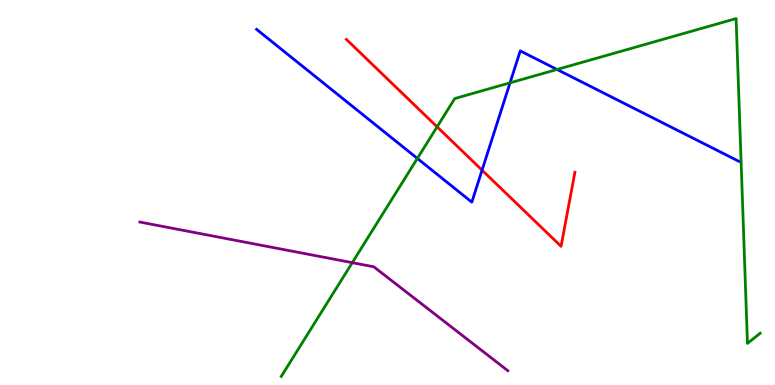[{'lines': ['blue', 'red'], 'intersections': [{'x': 6.22, 'y': 5.58}]}, {'lines': ['green', 'red'], 'intersections': [{'x': 5.64, 'y': 6.71}]}, {'lines': ['purple', 'red'], 'intersections': []}, {'lines': ['blue', 'green'], 'intersections': [{'x': 5.39, 'y': 5.88}, {'x': 6.58, 'y': 7.85}, {'x': 7.19, 'y': 8.2}]}, {'lines': ['blue', 'purple'], 'intersections': []}, {'lines': ['green', 'purple'], 'intersections': [{'x': 4.55, 'y': 3.18}]}]